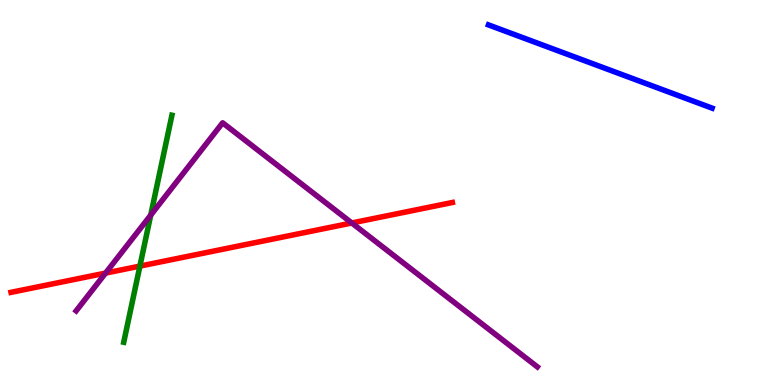[{'lines': ['blue', 'red'], 'intersections': []}, {'lines': ['green', 'red'], 'intersections': [{'x': 1.81, 'y': 3.09}]}, {'lines': ['purple', 'red'], 'intersections': [{'x': 1.36, 'y': 2.91}, {'x': 4.54, 'y': 4.21}]}, {'lines': ['blue', 'green'], 'intersections': []}, {'lines': ['blue', 'purple'], 'intersections': []}, {'lines': ['green', 'purple'], 'intersections': [{'x': 1.94, 'y': 4.41}]}]